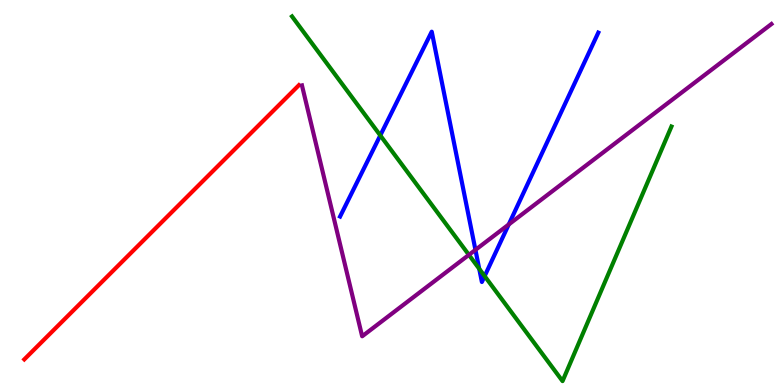[{'lines': ['blue', 'red'], 'intersections': []}, {'lines': ['green', 'red'], 'intersections': []}, {'lines': ['purple', 'red'], 'intersections': []}, {'lines': ['blue', 'green'], 'intersections': [{'x': 4.91, 'y': 6.48}, {'x': 6.18, 'y': 3.02}, {'x': 6.25, 'y': 2.83}]}, {'lines': ['blue', 'purple'], 'intersections': [{'x': 6.13, 'y': 3.51}, {'x': 6.56, 'y': 4.17}]}, {'lines': ['green', 'purple'], 'intersections': [{'x': 6.05, 'y': 3.38}]}]